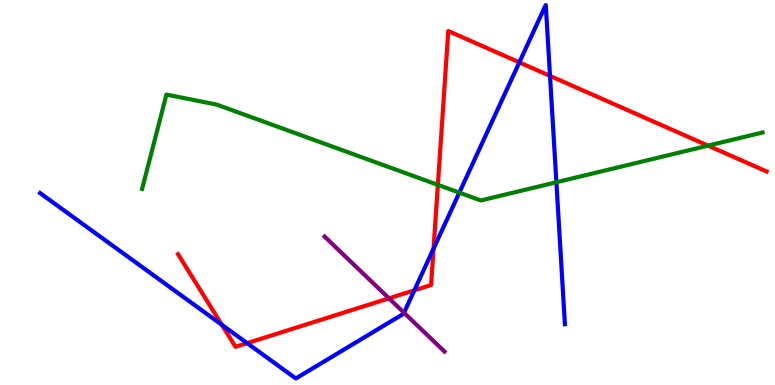[{'lines': ['blue', 'red'], 'intersections': [{'x': 2.86, 'y': 1.56}, {'x': 3.19, 'y': 1.09}, {'x': 5.35, 'y': 2.46}, {'x': 5.59, 'y': 3.54}, {'x': 6.7, 'y': 8.38}, {'x': 7.1, 'y': 8.03}]}, {'lines': ['green', 'red'], 'intersections': [{'x': 5.65, 'y': 5.2}, {'x': 9.14, 'y': 6.22}]}, {'lines': ['purple', 'red'], 'intersections': [{'x': 5.02, 'y': 2.25}]}, {'lines': ['blue', 'green'], 'intersections': [{'x': 5.93, 'y': 5.0}, {'x': 7.18, 'y': 5.27}]}, {'lines': ['blue', 'purple'], 'intersections': [{'x': 5.21, 'y': 1.88}]}, {'lines': ['green', 'purple'], 'intersections': []}]